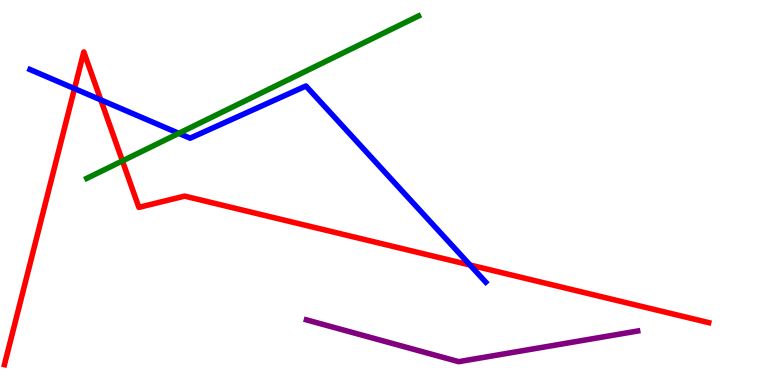[{'lines': ['blue', 'red'], 'intersections': [{'x': 0.961, 'y': 7.7}, {'x': 1.3, 'y': 7.41}, {'x': 6.06, 'y': 3.12}]}, {'lines': ['green', 'red'], 'intersections': [{'x': 1.58, 'y': 5.82}]}, {'lines': ['purple', 'red'], 'intersections': []}, {'lines': ['blue', 'green'], 'intersections': [{'x': 2.31, 'y': 6.54}]}, {'lines': ['blue', 'purple'], 'intersections': []}, {'lines': ['green', 'purple'], 'intersections': []}]